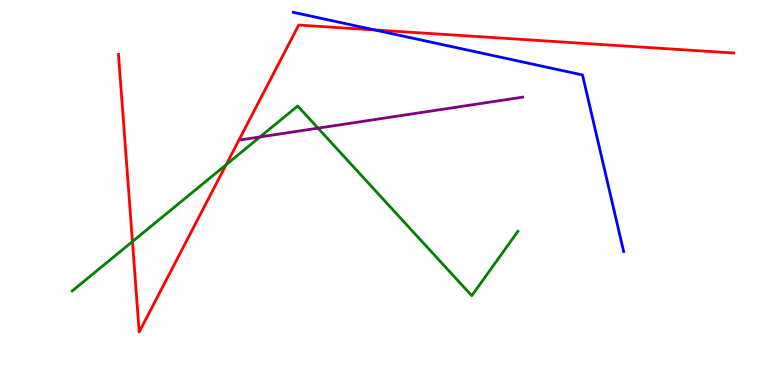[{'lines': ['blue', 'red'], 'intersections': [{'x': 4.84, 'y': 9.22}]}, {'lines': ['green', 'red'], 'intersections': [{'x': 1.71, 'y': 3.73}, {'x': 2.92, 'y': 5.72}]}, {'lines': ['purple', 'red'], 'intersections': []}, {'lines': ['blue', 'green'], 'intersections': []}, {'lines': ['blue', 'purple'], 'intersections': []}, {'lines': ['green', 'purple'], 'intersections': [{'x': 3.35, 'y': 6.44}, {'x': 4.1, 'y': 6.67}]}]